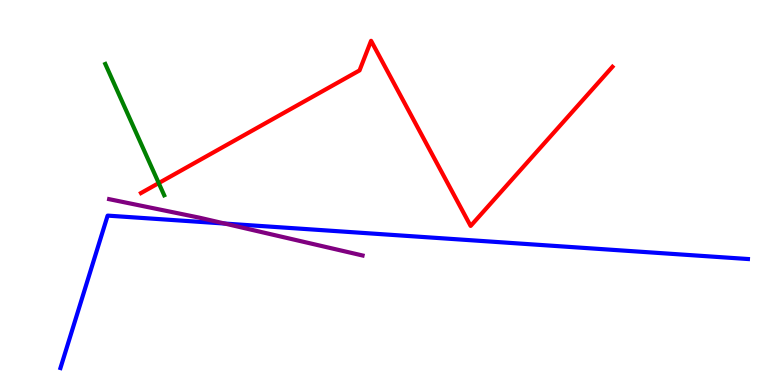[{'lines': ['blue', 'red'], 'intersections': []}, {'lines': ['green', 'red'], 'intersections': [{'x': 2.05, 'y': 5.24}]}, {'lines': ['purple', 'red'], 'intersections': []}, {'lines': ['blue', 'green'], 'intersections': []}, {'lines': ['blue', 'purple'], 'intersections': [{'x': 2.9, 'y': 4.19}]}, {'lines': ['green', 'purple'], 'intersections': []}]